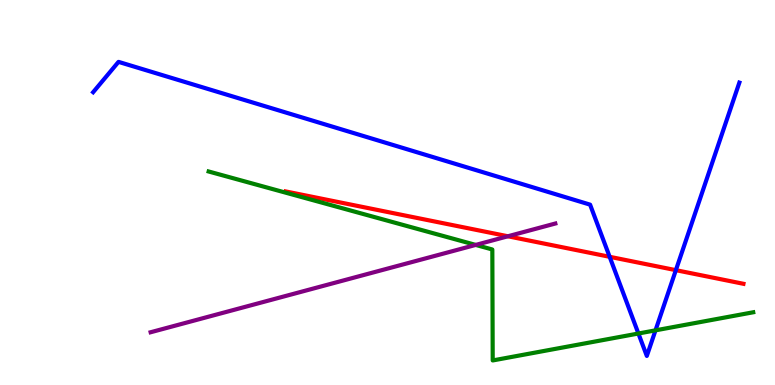[{'lines': ['blue', 'red'], 'intersections': [{'x': 7.87, 'y': 3.33}, {'x': 8.72, 'y': 2.98}]}, {'lines': ['green', 'red'], 'intersections': []}, {'lines': ['purple', 'red'], 'intersections': [{'x': 6.55, 'y': 3.86}]}, {'lines': ['blue', 'green'], 'intersections': [{'x': 8.24, 'y': 1.34}, {'x': 8.46, 'y': 1.42}]}, {'lines': ['blue', 'purple'], 'intersections': []}, {'lines': ['green', 'purple'], 'intersections': [{'x': 6.14, 'y': 3.64}]}]